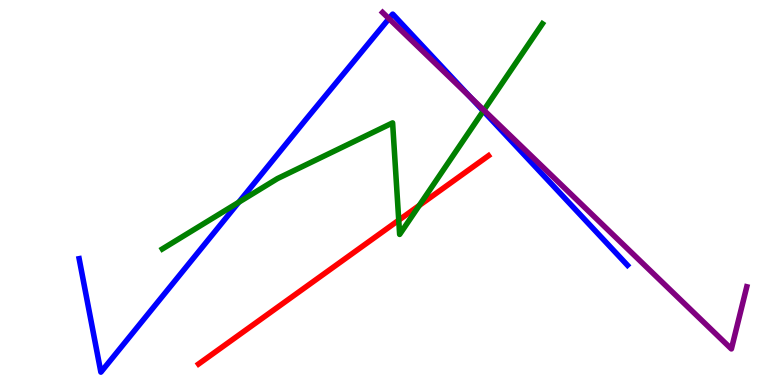[{'lines': ['blue', 'red'], 'intersections': []}, {'lines': ['green', 'red'], 'intersections': [{'x': 5.15, 'y': 4.28}, {'x': 5.41, 'y': 4.66}]}, {'lines': ['purple', 'red'], 'intersections': []}, {'lines': ['blue', 'green'], 'intersections': [{'x': 3.08, 'y': 4.75}, {'x': 6.24, 'y': 7.12}]}, {'lines': ['blue', 'purple'], 'intersections': [{'x': 5.02, 'y': 9.52}, {'x': 6.06, 'y': 7.49}]}, {'lines': ['green', 'purple'], 'intersections': [{'x': 6.24, 'y': 7.14}]}]